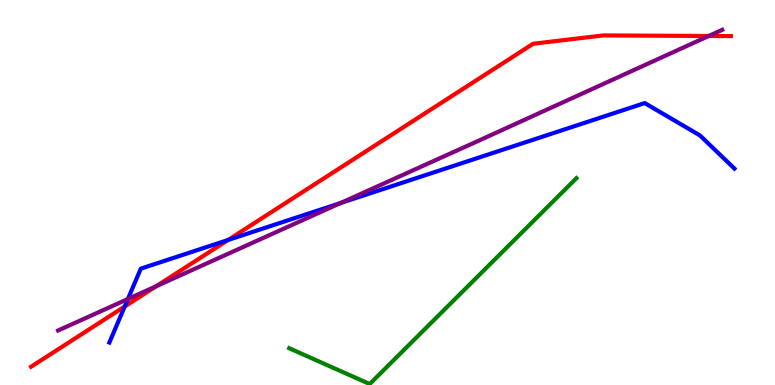[{'lines': ['blue', 'red'], 'intersections': [{'x': 1.61, 'y': 2.04}, {'x': 2.94, 'y': 3.77}]}, {'lines': ['green', 'red'], 'intersections': []}, {'lines': ['purple', 'red'], 'intersections': [{'x': 2.02, 'y': 2.57}, {'x': 9.14, 'y': 9.07}]}, {'lines': ['blue', 'green'], 'intersections': []}, {'lines': ['blue', 'purple'], 'intersections': [{'x': 1.65, 'y': 2.23}, {'x': 4.39, 'y': 4.73}]}, {'lines': ['green', 'purple'], 'intersections': []}]